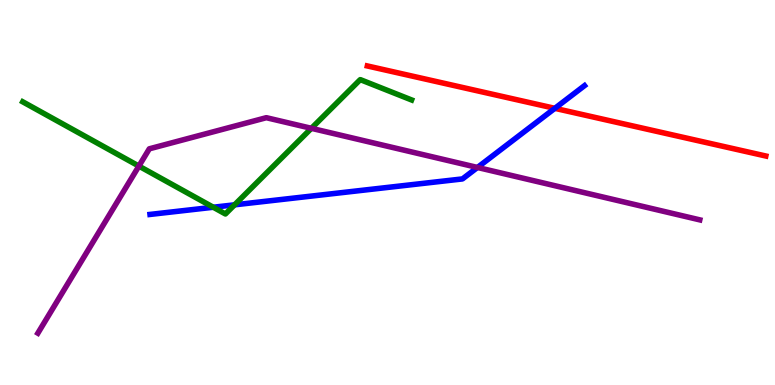[{'lines': ['blue', 'red'], 'intersections': [{'x': 7.16, 'y': 7.19}]}, {'lines': ['green', 'red'], 'intersections': []}, {'lines': ['purple', 'red'], 'intersections': []}, {'lines': ['blue', 'green'], 'intersections': [{'x': 2.75, 'y': 4.62}, {'x': 3.03, 'y': 4.68}]}, {'lines': ['blue', 'purple'], 'intersections': [{'x': 6.16, 'y': 5.65}]}, {'lines': ['green', 'purple'], 'intersections': [{'x': 1.79, 'y': 5.69}, {'x': 4.02, 'y': 6.67}]}]